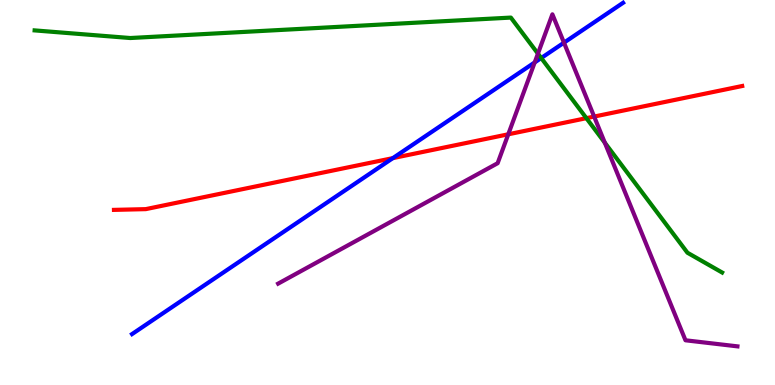[{'lines': ['blue', 'red'], 'intersections': [{'x': 5.07, 'y': 5.89}]}, {'lines': ['green', 'red'], 'intersections': [{'x': 7.57, 'y': 6.93}]}, {'lines': ['purple', 'red'], 'intersections': [{'x': 6.56, 'y': 6.51}, {'x': 7.67, 'y': 6.97}]}, {'lines': ['blue', 'green'], 'intersections': [{'x': 6.98, 'y': 8.49}]}, {'lines': ['blue', 'purple'], 'intersections': [{'x': 6.9, 'y': 8.38}, {'x': 7.28, 'y': 8.89}]}, {'lines': ['green', 'purple'], 'intersections': [{'x': 6.94, 'y': 8.61}, {'x': 7.8, 'y': 6.29}]}]